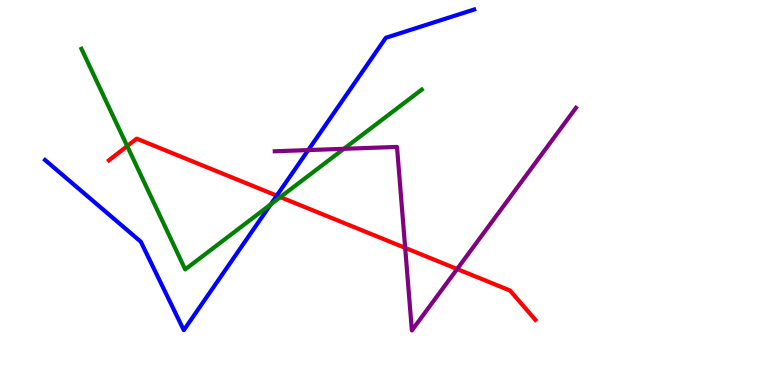[{'lines': ['blue', 'red'], 'intersections': [{'x': 3.57, 'y': 4.92}]}, {'lines': ['green', 'red'], 'intersections': [{'x': 1.64, 'y': 6.21}, {'x': 3.62, 'y': 4.88}]}, {'lines': ['purple', 'red'], 'intersections': [{'x': 5.23, 'y': 3.56}, {'x': 5.9, 'y': 3.01}]}, {'lines': ['blue', 'green'], 'intersections': [{'x': 3.49, 'y': 4.69}]}, {'lines': ['blue', 'purple'], 'intersections': [{'x': 3.98, 'y': 6.1}]}, {'lines': ['green', 'purple'], 'intersections': [{'x': 4.44, 'y': 6.13}]}]